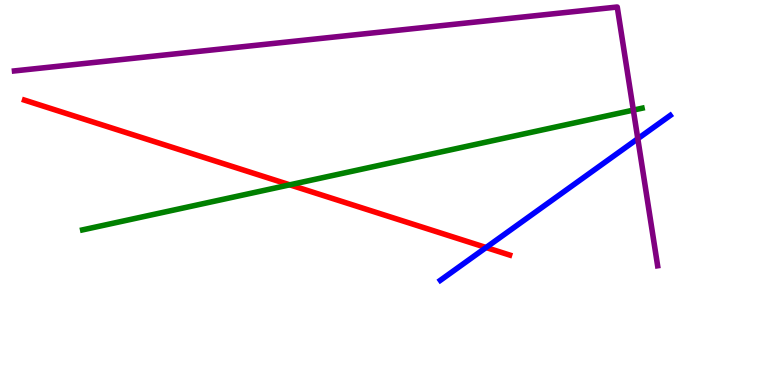[{'lines': ['blue', 'red'], 'intersections': [{'x': 6.27, 'y': 3.57}]}, {'lines': ['green', 'red'], 'intersections': [{'x': 3.74, 'y': 5.2}]}, {'lines': ['purple', 'red'], 'intersections': []}, {'lines': ['blue', 'green'], 'intersections': []}, {'lines': ['blue', 'purple'], 'intersections': [{'x': 8.23, 'y': 6.4}]}, {'lines': ['green', 'purple'], 'intersections': [{'x': 8.17, 'y': 7.14}]}]